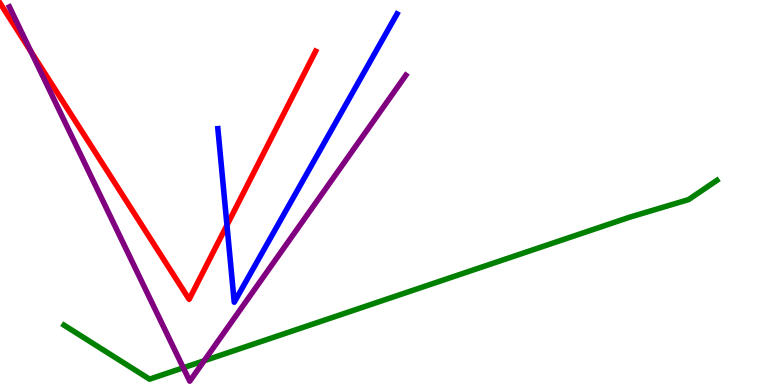[{'lines': ['blue', 'red'], 'intersections': [{'x': 2.93, 'y': 4.15}]}, {'lines': ['green', 'red'], 'intersections': []}, {'lines': ['purple', 'red'], 'intersections': [{'x': 0.399, 'y': 8.66}]}, {'lines': ['blue', 'green'], 'intersections': []}, {'lines': ['blue', 'purple'], 'intersections': []}, {'lines': ['green', 'purple'], 'intersections': [{'x': 2.37, 'y': 0.447}, {'x': 2.63, 'y': 0.63}]}]